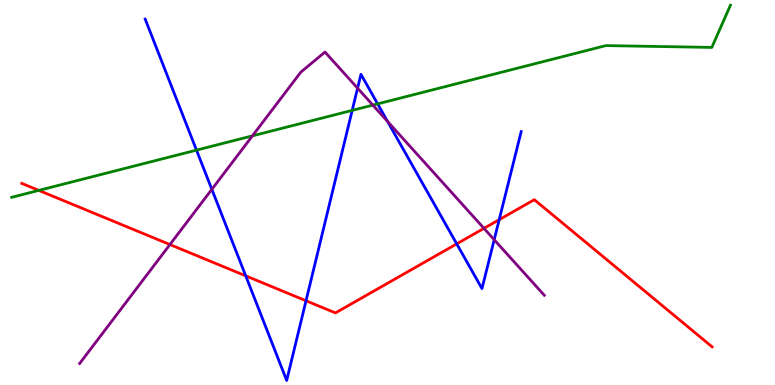[{'lines': ['blue', 'red'], 'intersections': [{'x': 3.17, 'y': 2.83}, {'x': 3.95, 'y': 2.19}, {'x': 5.89, 'y': 3.67}, {'x': 6.44, 'y': 4.29}]}, {'lines': ['green', 'red'], 'intersections': [{'x': 0.5, 'y': 5.05}]}, {'lines': ['purple', 'red'], 'intersections': [{'x': 2.19, 'y': 3.65}, {'x': 6.24, 'y': 4.07}]}, {'lines': ['blue', 'green'], 'intersections': [{'x': 2.54, 'y': 6.1}, {'x': 4.54, 'y': 7.13}, {'x': 4.87, 'y': 7.3}]}, {'lines': ['blue', 'purple'], 'intersections': [{'x': 2.73, 'y': 5.08}, {'x': 4.61, 'y': 7.71}, {'x': 5.0, 'y': 6.85}, {'x': 6.38, 'y': 3.77}]}, {'lines': ['green', 'purple'], 'intersections': [{'x': 3.26, 'y': 6.47}, {'x': 4.81, 'y': 7.27}]}]